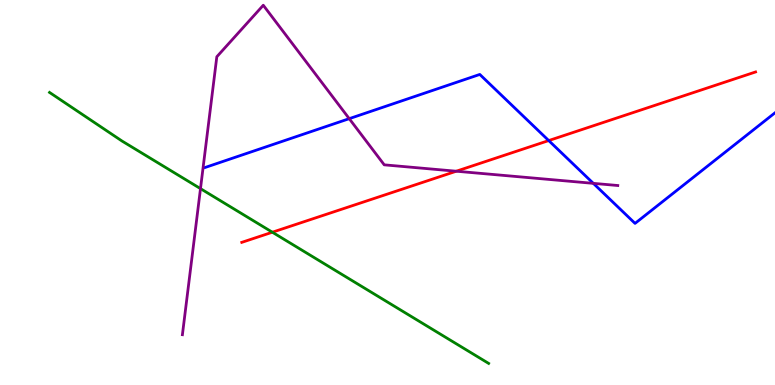[{'lines': ['blue', 'red'], 'intersections': [{'x': 7.08, 'y': 6.35}]}, {'lines': ['green', 'red'], 'intersections': [{'x': 3.51, 'y': 3.97}]}, {'lines': ['purple', 'red'], 'intersections': [{'x': 5.89, 'y': 5.55}]}, {'lines': ['blue', 'green'], 'intersections': []}, {'lines': ['blue', 'purple'], 'intersections': [{'x': 4.51, 'y': 6.92}, {'x': 7.66, 'y': 5.24}]}, {'lines': ['green', 'purple'], 'intersections': [{'x': 2.59, 'y': 5.1}]}]